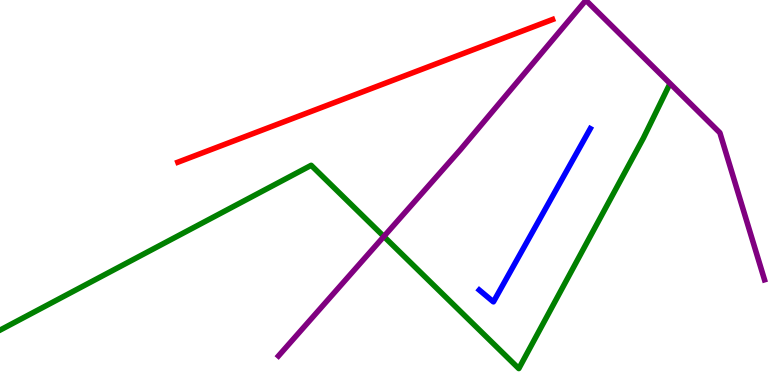[{'lines': ['blue', 'red'], 'intersections': []}, {'lines': ['green', 'red'], 'intersections': []}, {'lines': ['purple', 'red'], 'intersections': []}, {'lines': ['blue', 'green'], 'intersections': []}, {'lines': ['blue', 'purple'], 'intersections': []}, {'lines': ['green', 'purple'], 'intersections': [{'x': 4.95, 'y': 3.86}]}]